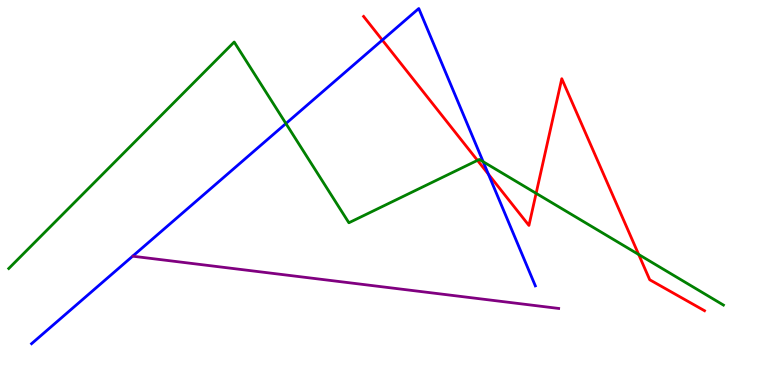[{'lines': ['blue', 'red'], 'intersections': [{'x': 4.93, 'y': 8.96}, {'x': 6.3, 'y': 5.48}]}, {'lines': ['green', 'red'], 'intersections': [{'x': 6.16, 'y': 5.83}, {'x': 6.92, 'y': 4.98}, {'x': 8.24, 'y': 3.39}]}, {'lines': ['purple', 'red'], 'intersections': []}, {'lines': ['blue', 'green'], 'intersections': [{'x': 3.69, 'y': 6.79}, {'x': 6.23, 'y': 5.8}]}, {'lines': ['blue', 'purple'], 'intersections': []}, {'lines': ['green', 'purple'], 'intersections': []}]